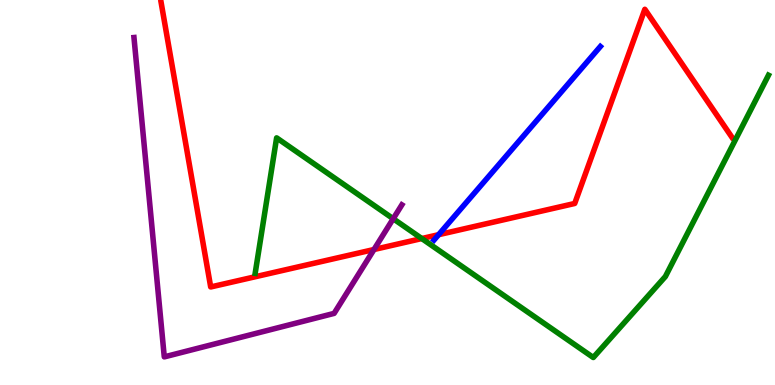[{'lines': ['blue', 'red'], 'intersections': [{'x': 5.66, 'y': 3.9}]}, {'lines': ['green', 'red'], 'intersections': [{'x': 5.44, 'y': 3.8}]}, {'lines': ['purple', 'red'], 'intersections': [{'x': 4.83, 'y': 3.52}]}, {'lines': ['blue', 'green'], 'intersections': []}, {'lines': ['blue', 'purple'], 'intersections': []}, {'lines': ['green', 'purple'], 'intersections': [{'x': 5.07, 'y': 4.32}]}]